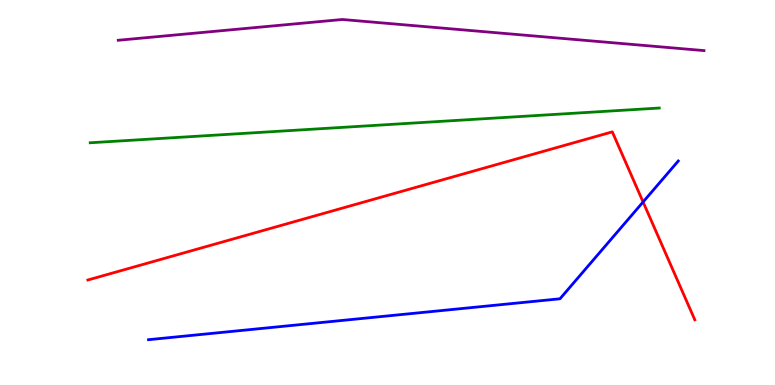[{'lines': ['blue', 'red'], 'intersections': [{'x': 8.3, 'y': 4.75}]}, {'lines': ['green', 'red'], 'intersections': []}, {'lines': ['purple', 'red'], 'intersections': []}, {'lines': ['blue', 'green'], 'intersections': []}, {'lines': ['blue', 'purple'], 'intersections': []}, {'lines': ['green', 'purple'], 'intersections': []}]